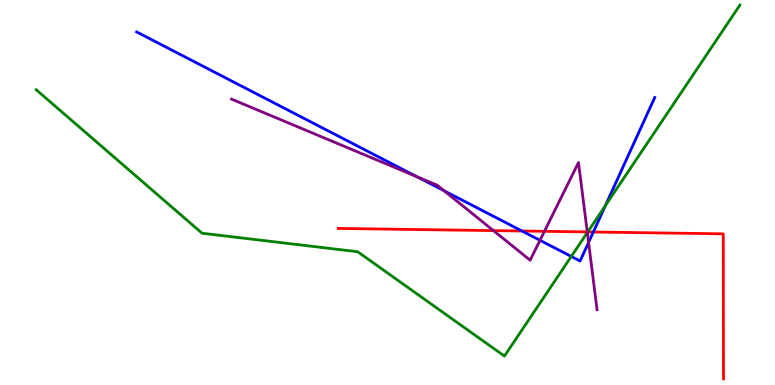[{'lines': ['blue', 'red'], 'intersections': [{'x': 6.74, 'y': 4.0}, {'x': 7.66, 'y': 3.97}]}, {'lines': ['green', 'red'], 'intersections': [{'x': 7.58, 'y': 3.98}]}, {'lines': ['purple', 'red'], 'intersections': [{'x': 6.37, 'y': 4.01}, {'x': 7.03, 'y': 3.99}, {'x': 7.58, 'y': 3.98}]}, {'lines': ['blue', 'green'], 'intersections': [{'x': 7.37, 'y': 3.34}, {'x': 7.81, 'y': 4.66}]}, {'lines': ['blue', 'purple'], 'intersections': [{'x': 5.38, 'y': 5.41}, {'x': 5.73, 'y': 5.05}, {'x': 6.97, 'y': 3.76}, {'x': 7.59, 'y': 3.7}]}, {'lines': ['green', 'purple'], 'intersections': [{'x': 7.58, 'y': 3.96}]}]